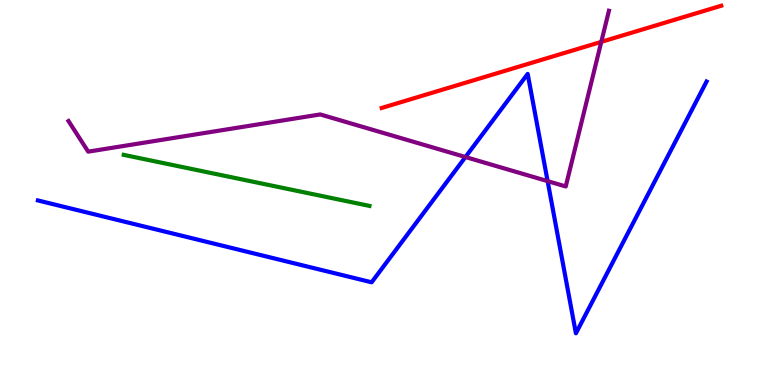[{'lines': ['blue', 'red'], 'intersections': []}, {'lines': ['green', 'red'], 'intersections': []}, {'lines': ['purple', 'red'], 'intersections': [{'x': 7.76, 'y': 8.91}]}, {'lines': ['blue', 'green'], 'intersections': []}, {'lines': ['blue', 'purple'], 'intersections': [{'x': 6.01, 'y': 5.92}, {'x': 7.07, 'y': 5.3}]}, {'lines': ['green', 'purple'], 'intersections': []}]